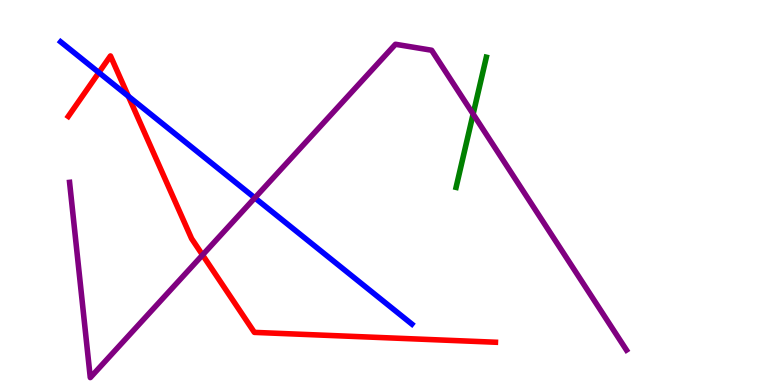[{'lines': ['blue', 'red'], 'intersections': [{'x': 1.28, 'y': 8.12}, {'x': 1.66, 'y': 7.5}]}, {'lines': ['green', 'red'], 'intersections': []}, {'lines': ['purple', 'red'], 'intersections': [{'x': 2.61, 'y': 3.38}]}, {'lines': ['blue', 'green'], 'intersections': []}, {'lines': ['blue', 'purple'], 'intersections': [{'x': 3.29, 'y': 4.86}]}, {'lines': ['green', 'purple'], 'intersections': [{'x': 6.1, 'y': 7.04}]}]